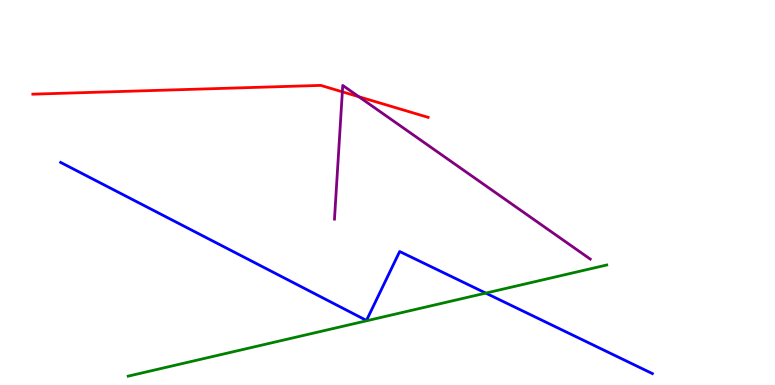[{'lines': ['blue', 'red'], 'intersections': []}, {'lines': ['green', 'red'], 'intersections': []}, {'lines': ['purple', 'red'], 'intersections': [{'x': 4.42, 'y': 7.62}, {'x': 4.63, 'y': 7.49}]}, {'lines': ['blue', 'green'], 'intersections': [{'x': 6.27, 'y': 2.39}]}, {'lines': ['blue', 'purple'], 'intersections': []}, {'lines': ['green', 'purple'], 'intersections': []}]